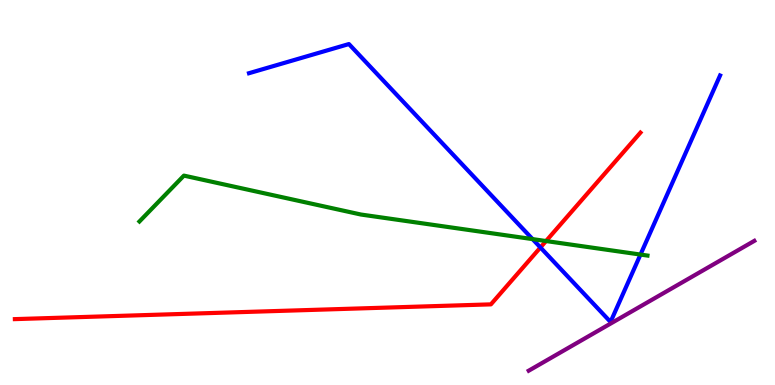[{'lines': ['blue', 'red'], 'intersections': [{'x': 6.97, 'y': 3.57}]}, {'lines': ['green', 'red'], 'intersections': [{'x': 7.05, 'y': 3.74}]}, {'lines': ['purple', 'red'], 'intersections': []}, {'lines': ['blue', 'green'], 'intersections': [{'x': 6.87, 'y': 3.79}, {'x': 8.26, 'y': 3.39}]}, {'lines': ['blue', 'purple'], 'intersections': []}, {'lines': ['green', 'purple'], 'intersections': []}]